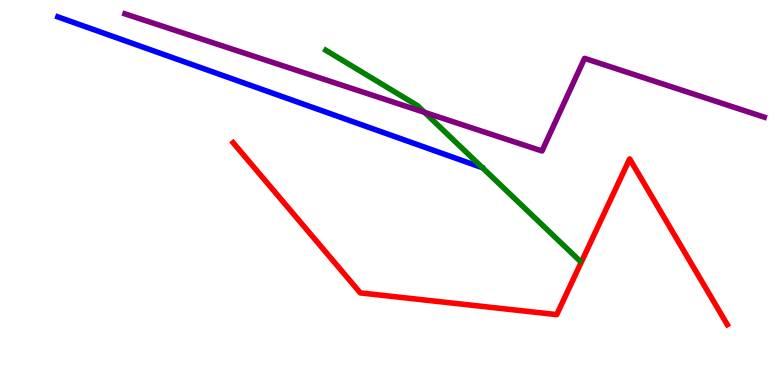[{'lines': ['blue', 'red'], 'intersections': []}, {'lines': ['green', 'red'], 'intersections': []}, {'lines': ['purple', 'red'], 'intersections': []}, {'lines': ['blue', 'green'], 'intersections': []}, {'lines': ['blue', 'purple'], 'intersections': []}, {'lines': ['green', 'purple'], 'intersections': [{'x': 5.48, 'y': 7.08}]}]